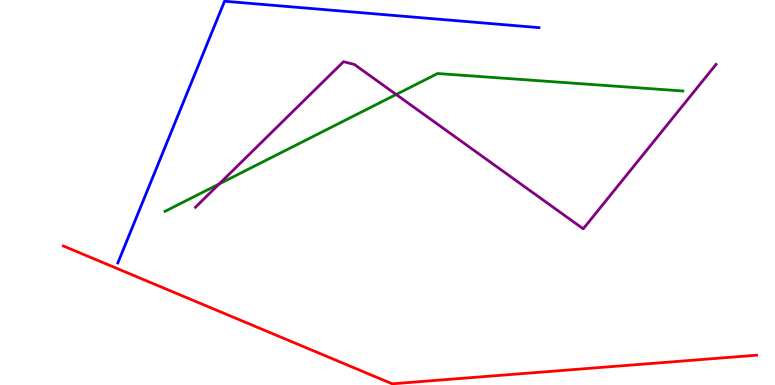[{'lines': ['blue', 'red'], 'intersections': []}, {'lines': ['green', 'red'], 'intersections': []}, {'lines': ['purple', 'red'], 'intersections': []}, {'lines': ['blue', 'green'], 'intersections': []}, {'lines': ['blue', 'purple'], 'intersections': []}, {'lines': ['green', 'purple'], 'intersections': [{'x': 2.83, 'y': 5.22}, {'x': 5.11, 'y': 7.55}]}]